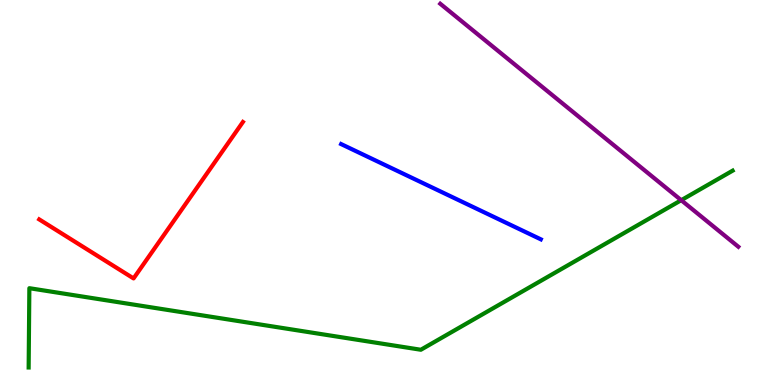[{'lines': ['blue', 'red'], 'intersections': []}, {'lines': ['green', 'red'], 'intersections': []}, {'lines': ['purple', 'red'], 'intersections': []}, {'lines': ['blue', 'green'], 'intersections': []}, {'lines': ['blue', 'purple'], 'intersections': []}, {'lines': ['green', 'purple'], 'intersections': [{'x': 8.79, 'y': 4.8}]}]